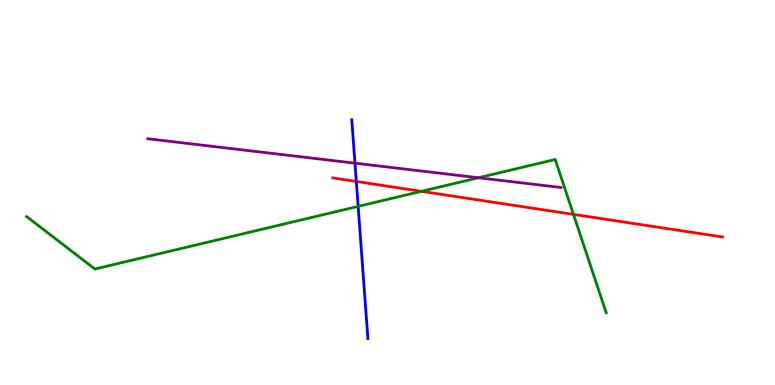[{'lines': ['blue', 'red'], 'intersections': [{'x': 4.6, 'y': 5.29}]}, {'lines': ['green', 'red'], 'intersections': [{'x': 5.44, 'y': 5.03}, {'x': 7.4, 'y': 4.43}]}, {'lines': ['purple', 'red'], 'intersections': []}, {'lines': ['blue', 'green'], 'intersections': [{'x': 4.62, 'y': 4.64}]}, {'lines': ['blue', 'purple'], 'intersections': [{'x': 4.58, 'y': 5.76}]}, {'lines': ['green', 'purple'], 'intersections': [{'x': 6.17, 'y': 5.38}]}]